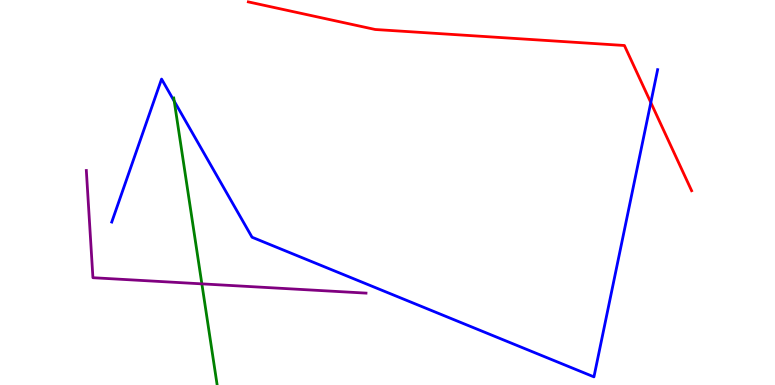[{'lines': ['blue', 'red'], 'intersections': [{'x': 8.4, 'y': 7.34}]}, {'lines': ['green', 'red'], 'intersections': []}, {'lines': ['purple', 'red'], 'intersections': []}, {'lines': ['blue', 'green'], 'intersections': [{'x': 2.25, 'y': 7.37}]}, {'lines': ['blue', 'purple'], 'intersections': []}, {'lines': ['green', 'purple'], 'intersections': [{'x': 2.6, 'y': 2.63}]}]